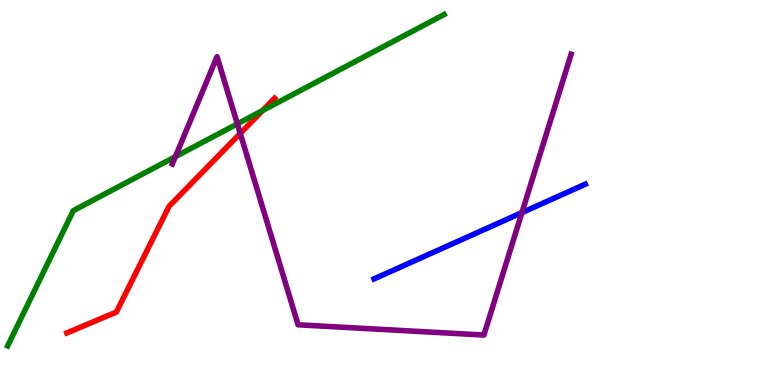[{'lines': ['blue', 'red'], 'intersections': []}, {'lines': ['green', 'red'], 'intersections': [{'x': 3.39, 'y': 7.13}]}, {'lines': ['purple', 'red'], 'intersections': [{'x': 3.1, 'y': 6.53}]}, {'lines': ['blue', 'green'], 'intersections': []}, {'lines': ['blue', 'purple'], 'intersections': [{'x': 6.73, 'y': 4.48}]}, {'lines': ['green', 'purple'], 'intersections': [{'x': 2.26, 'y': 5.93}, {'x': 3.06, 'y': 6.78}]}]